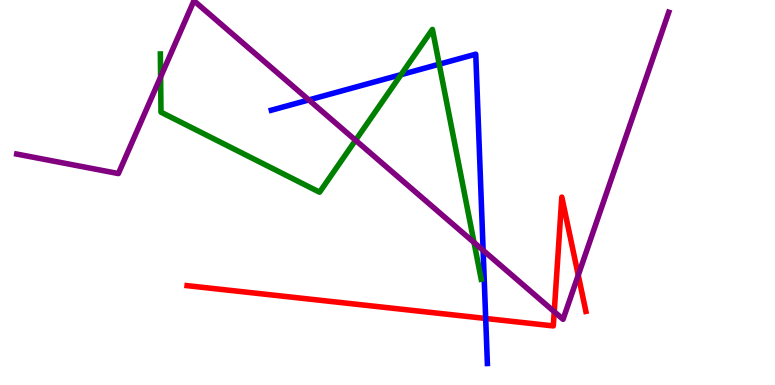[{'lines': ['blue', 'red'], 'intersections': [{'x': 6.27, 'y': 1.73}]}, {'lines': ['green', 'red'], 'intersections': []}, {'lines': ['purple', 'red'], 'intersections': [{'x': 7.15, 'y': 1.9}, {'x': 7.46, 'y': 2.85}]}, {'lines': ['blue', 'green'], 'intersections': [{'x': 5.17, 'y': 8.06}, {'x': 5.67, 'y': 8.33}]}, {'lines': ['blue', 'purple'], 'intersections': [{'x': 3.99, 'y': 7.4}, {'x': 6.23, 'y': 3.5}]}, {'lines': ['green', 'purple'], 'intersections': [{'x': 2.07, 'y': 8.0}, {'x': 4.59, 'y': 6.36}, {'x': 6.12, 'y': 3.7}]}]